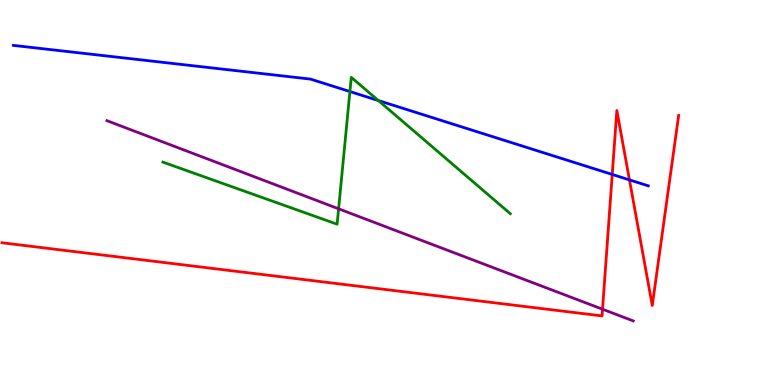[{'lines': ['blue', 'red'], 'intersections': [{'x': 7.9, 'y': 5.47}, {'x': 8.12, 'y': 5.33}]}, {'lines': ['green', 'red'], 'intersections': []}, {'lines': ['purple', 'red'], 'intersections': [{'x': 7.77, 'y': 1.97}]}, {'lines': ['blue', 'green'], 'intersections': [{'x': 4.51, 'y': 7.62}, {'x': 4.88, 'y': 7.39}]}, {'lines': ['blue', 'purple'], 'intersections': []}, {'lines': ['green', 'purple'], 'intersections': [{'x': 4.37, 'y': 4.58}]}]